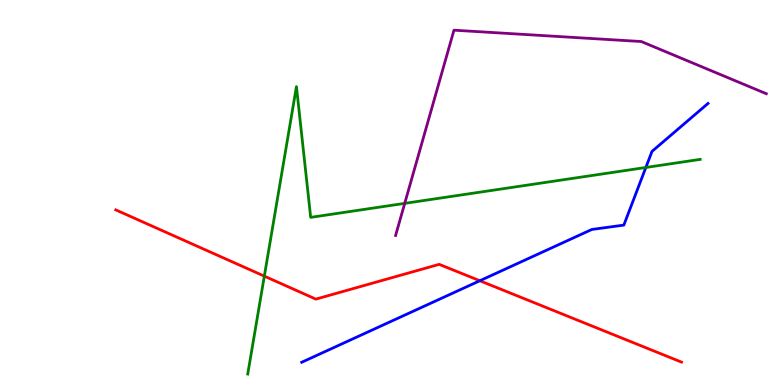[{'lines': ['blue', 'red'], 'intersections': [{'x': 6.19, 'y': 2.71}]}, {'lines': ['green', 'red'], 'intersections': [{'x': 3.41, 'y': 2.83}]}, {'lines': ['purple', 'red'], 'intersections': []}, {'lines': ['blue', 'green'], 'intersections': [{'x': 8.33, 'y': 5.65}]}, {'lines': ['blue', 'purple'], 'intersections': []}, {'lines': ['green', 'purple'], 'intersections': [{'x': 5.22, 'y': 4.72}]}]